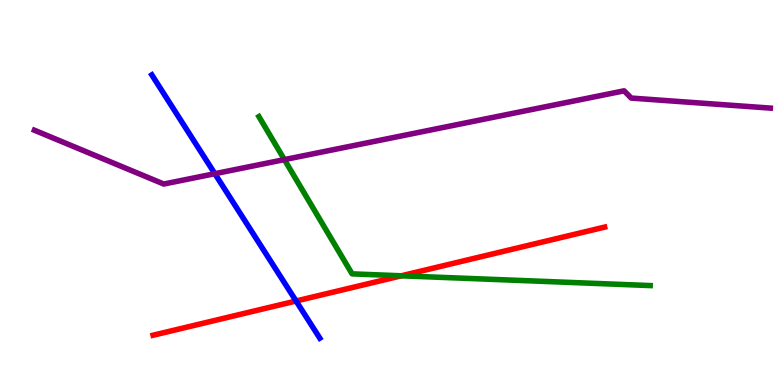[{'lines': ['blue', 'red'], 'intersections': [{'x': 3.82, 'y': 2.18}]}, {'lines': ['green', 'red'], 'intersections': [{'x': 5.18, 'y': 2.84}]}, {'lines': ['purple', 'red'], 'intersections': []}, {'lines': ['blue', 'green'], 'intersections': []}, {'lines': ['blue', 'purple'], 'intersections': [{'x': 2.77, 'y': 5.49}]}, {'lines': ['green', 'purple'], 'intersections': [{'x': 3.67, 'y': 5.85}]}]